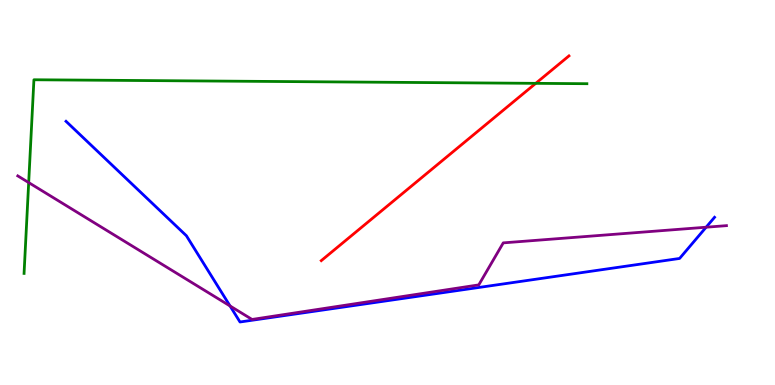[{'lines': ['blue', 'red'], 'intersections': []}, {'lines': ['green', 'red'], 'intersections': [{'x': 6.91, 'y': 7.84}]}, {'lines': ['purple', 'red'], 'intersections': []}, {'lines': ['blue', 'green'], 'intersections': []}, {'lines': ['blue', 'purple'], 'intersections': [{'x': 2.97, 'y': 2.05}, {'x': 9.11, 'y': 4.1}]}, {'lines': ['green', 'purple'], 'intersections': [{'x': 0.37, 'y': 5.26}]}]